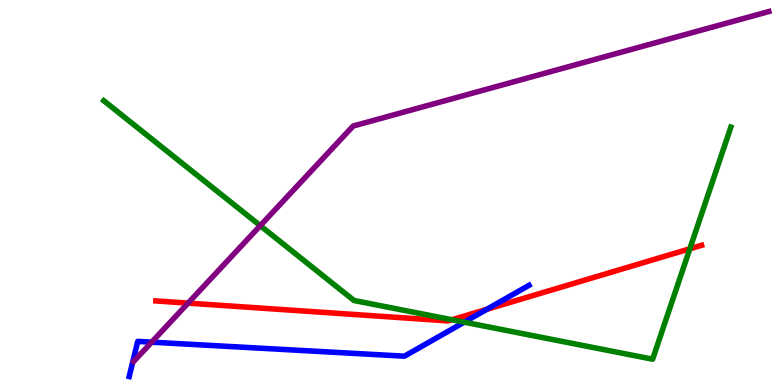[{'lines': ['blue', 'red'], 'intersections': [{'x': 6.28, 'y': 1.97}]}, {'lines': ['green', 'red'], 'intersections': [{'x': 5.83, 'y': 1.7}, {'x': 8.9, 'y': 3.54}]}, {'lines': ['purple', 'red'], 'intersections': [{'x': 2.43, 'y': 2.13}]}, {'lines': ['blue', 'green'], 'intersections': [{'x': 5.99, 'y': 1.63}]}, {'lines': ['blue', 'purple'], 'intersections': [{'x': 1.96, 'y': 1.11}]}, {'lines': ['green', 'purple'], 'intersections': [{'x': 3.36, 'y': 4.14}]}]